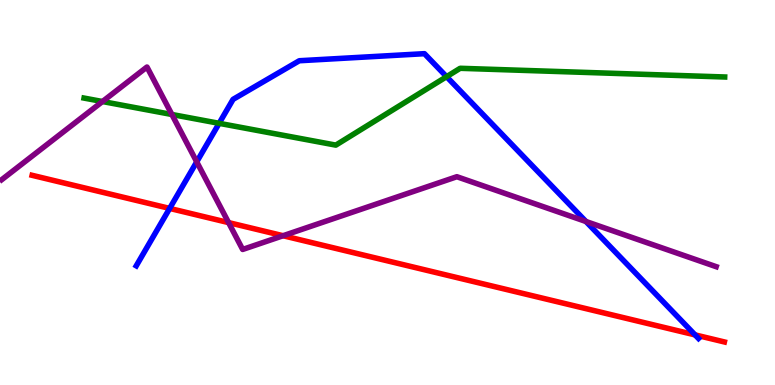[{'lines': ['blue', 'red'], 'intersections': [{'x': 2.19, 'y': 4.59}, {'x': 8.97, 'y': 1.3}]}, {'lines': ['green', 'red'], 'intersections': []}, {'lines': ['purple', 'red'], 'intersections': [{'x': 2.95, 'y': 4.22}, {'x': 3.65, 'y': 3.88}]}, {'lines': ['blue', 'green'], 'intersections': [{'x': 2.83, 'y': 6.8}, {'x': 5.76, 'y': 8.01}]}, {'lines': ['blue', 'purple'], 'intersections': [{'x': 2.54, 'y': 5.8}, {'x': 7.56, 'y': 4.25}]}, {'lines': ['green', 'purple'], 'intersections': [{'x': 1.32, 'y': 7.36}, {'x': 2.22, 'y': 7.03}]}]